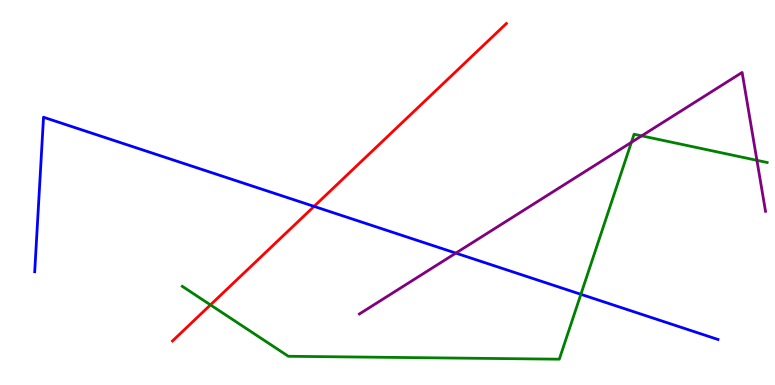[{'lines': ['blue', 'red'], 'intersections': [{'x': 4.05, 'y': 4.64}]}, {'lines': ['green', 'red'], 'intersections': [{'x': 2.72, 'y': 2.08}]}, {'lines': ['purple', 'red'], 'intersections': []}, {'lines': ['blue', 'green'], 'intersections': [{'x': 7.5, 'y': 2.36}]}, {'lines': ['blue', 'purple'], 'intersections': [{'x': 5.88, 'y': 3.43}]}, {'lines': ['green', 'purple'], 'intersections': [{'x': 8.15, 'y': 6.3}, {'x': 8.28, 'y': 6.47}, {'x': 9.77, 'y': 5.84}]}]